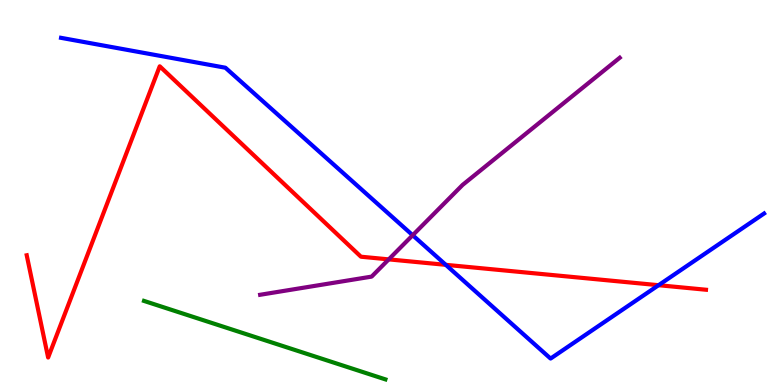[{'lines': ['blue', 'red'], 'intersections': [{'x': 5.75, 'y': 3.12}, {'x': 8.5, 'y': 2.59}]}, {'lines': ['green', 'red'], 'intersections': []}, {'lines': ['purple', 'red'], 'intersections': [{'x': 5.02, 'y': 3.26}]}, {'lines': ['blue', 'green'], 'intersections': []}, {'lines': ['blue', 'purple'], 'intersections': [{'x': 5.32, 'y': 3.89}]}, {'lines': ['green', 'purple'], 'intersections': []}]